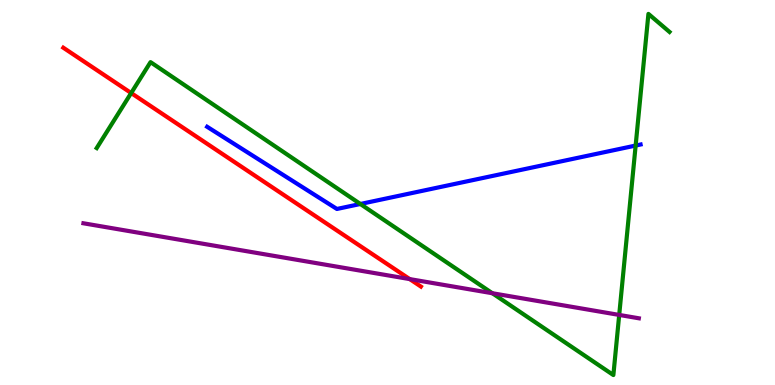[{'lines': ['blue', 'red'], 'intersections': []}, {'lines': ['green', 'red'], 'intersections': [{'x': 1.69, 'y': 7.58}]}, {'lines': ['purple', 'red'], 'intersections': [{'x': 5.29, 'y': 2.75}]}, {'lines': ['blue', 'green'], 'intersections': [{'x': 4.65, 'y': 4.7}, {'x': 8.2, 'y': 6.22}]}, {'lines': ['blue', 'purple'], 'intersections': []}, {'lines': ['green', 'purple'], 'intersections': [{'x': 6.35, 'y': 2.38}, {'x': 7.99, 'y': 1.82}]}]